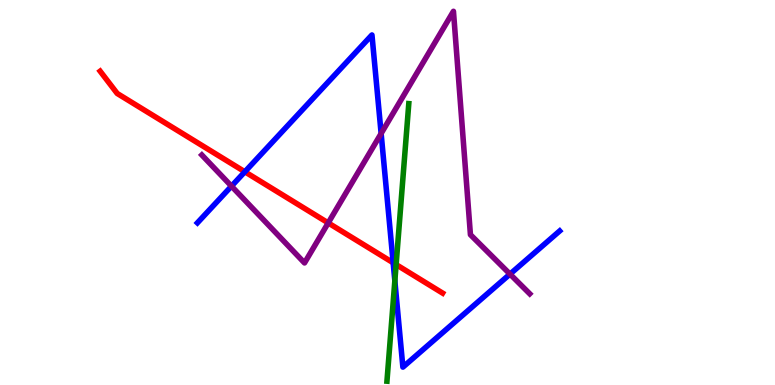[{'lines': ['blue', 'red'], 'intersections': [{'x': 3.16, 'y': 5.54}, {'x': 5.07, 'y': 3.17}]}, {'lines': ['green', 'red'], 'intersections': [{'x': 5.11, 'y': 3.13}]}, {'lines': ['purple', 'red'], 'intersections': [{'x': 4.23, 'y': 4.21}]}, {'lines': ['blue', 'green'], 'intersections': [{'x': 5.09, 'y': 2.71}]}, {'lines': ['blue', 'purple'], 'intersections': [{'x': 2.99, 'y': 5.16}, {'x': 4.92, 'y': 6.53}, {'x': 6.58, 'y': 2.88}]}, {'lines': ['green', 'purple'], 'intersections': []}]